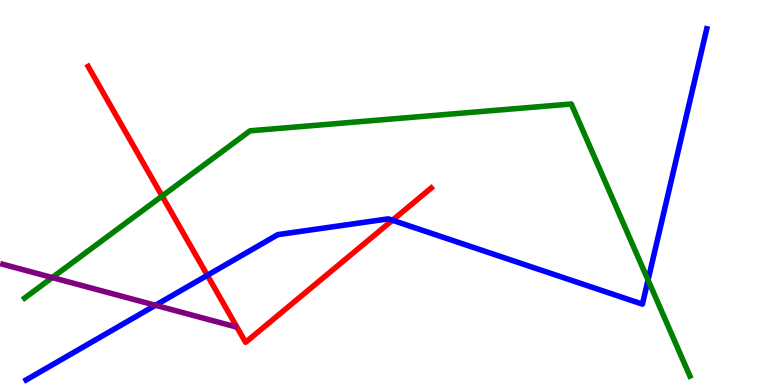[{'lines': ['blue', 'red'], 'intersections': [{'x': 2.68, 'y': 2.85}, {'x': 5.06, 'y': 4.28}]}, {'lines': ['green', 'red'], 'intersections': [{'x': 2.09, 'y': 4.91}]}, {'lines': ['purple', 'red'], 'intersections': []}, {'lines': ['blue', 'green'], 'intersections': [{'x': 8.36, 'y': 2.73}]}, {'lines': ['blue', 'purple'], 'intersections': [{'x': 2.01, 'y': 2.07}]}, {'lines': ['green', 'purple'], 'intersections': [{'x': 0.674, 'y': 2.79}]}]